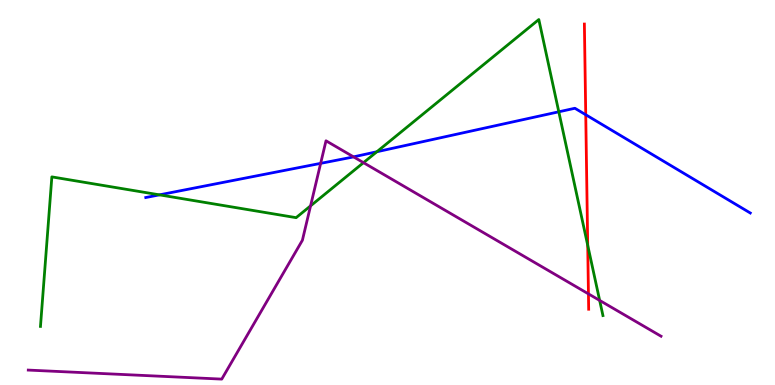[{'lines': ['blue', 'red'], 'intersections': [{'x': 7.56, 'y': 7.02}]}, {'lines': ['green', 'red'], 'intersections': [{'x': 7.58, 'y': 3.63}]}, {'lines': ['purple', 'red'], 'intersections': [{'x': 7.59, 'y': 2.37}]}, {'lines': ['blue', 'green'], 'intersections': [{'x': 2.06, 'y': 4.94}, {'x': 4.86, 'y': 6.06}, {'x': 7.21, 'y': 7.1}]}, {'lines': ['blue', 'purple'], 'intersections': [{'x': 4.14, 'y': 5.76}, {'x': 4.56, 'y': 5.93}]}, {'lines': ['green', 'purple'], 'intersections': [{'x': 4.01, 'y': 4.65}, {'x': 4.69, 'y': 5.77}, {'x': 7.74, 'y': 2.2}]}]